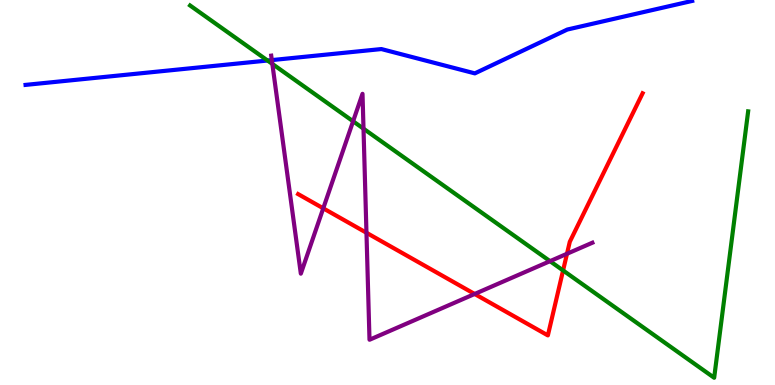[{'lines': ['blue', 'red'], 'intersections': []}, {'lines': ['green', 'red'], 'intersections': [{'x': 7.27, 'y': 2.98}]}, {'lines': ['purple', 'red'], 'intersections': [{'x': 4.17, 'y': 4.59}, {'x': 4.73, 'y': 3.95}, {'x': 6.12, 'y': 2.36}, {'x': 7.32, 'y': 3.41}]}, {'lines': ['blue', 'green'], 'intersections': [{'x': 3.45, 'y': 8.43}]}, {'lines': ['blue', 'purple'], 'intersections': [{'x': 3.51, 'y': 8.44}]}, {'lines': ['green', 'purple'], 'intersections': [{'x': 3.51, 'y': 8.34}, {'x': 4.56, 'y': 6.85}, {'x': 4.69, 'y': 6.66}, {'x': 7.1, 'y': 3.22}]}]